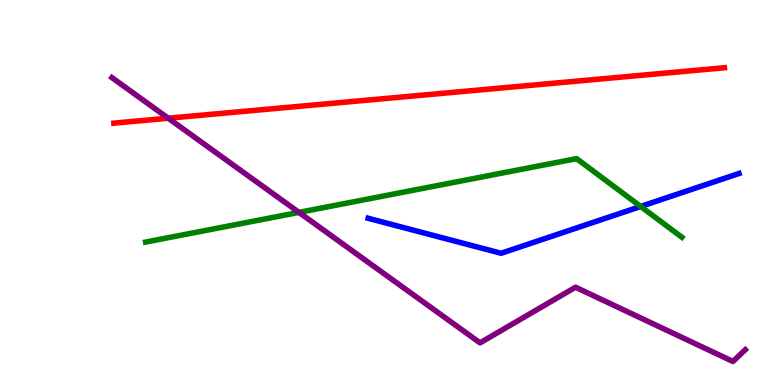[{'lines': ['blue', 'red'], 'intersections': []}, {'lines': ['green', 'red'], 'intersections': []}, {'lines': ['purple', 'red'], 'intersections': [{'x': 2.17, 'y': 6.93}]}, {'lines': ['blue', 'green'], 'intersections': [{'x': 8.27, 'y': 4.64}]}, {'lines': ['blue', 'purple'], 'intersections': []}, {'lines': ['green', 'purple'], 'intersections': [{'x': 3.86, 'y': 4.48}]}]